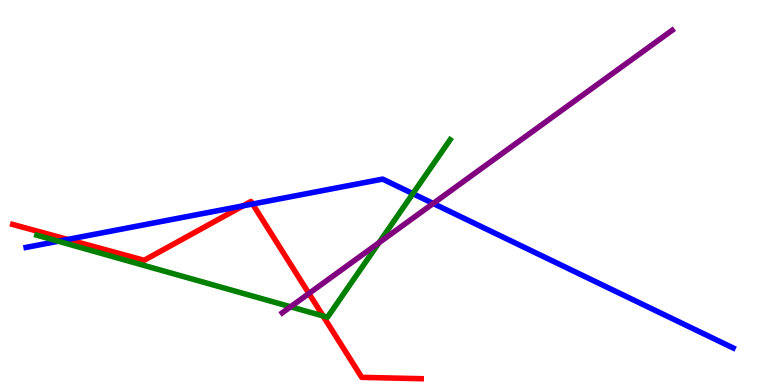[{'lines': ['blue', 'red'], 'intersections': [{'x': 0.873, 'y': 3.78}, {'x': 3.14, 'y': 4.65}, {'x': 3.26, 'y': 4.7}]}, {'lines': ['green', 'red'], 'intersections': [{'x': 4.17, 'y': 1.79}]}, {'lines': ['purple', 'red'], 'intersections': [{'x': 3.99, 'y': 2.38}]}, {'lines': ['blue', 'green'], 'intersections': [{'x': 0.752, 'y': 3.73}, {'x': 5.33, 'y': 4.97}]}, {'lines': ['blue', 'purple'], 'intersections': [{'x': 5.59, 'y': 4.72}]}, {'lines': ['green', 'purple'], 'intersections': [{'x': 3.75, 'y': 2.03}, {'x': 4.89, 'y': 3.69}]}]